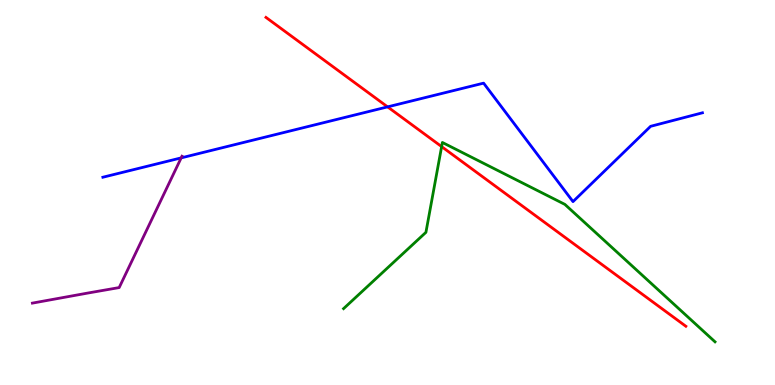[{'lines': ['blue', 'red'], 'intersections': [{'x': 5.0, 'y': 7.22}]}, {'lines': ['green', 'red'], 'intersections': [{'x': 5.7, 'y': 6.19}]}, {'lines': ['purple', 'red'], 'intersections': []}, {'lines': ['blue', 'green'], 'intersections': []}, {'lines': ['blue', 'purple'], 'intersections': [{'x': 2.34, 'y': 5.9}]}, {'lines': ['green', 'purple'], 'intersections': []}]